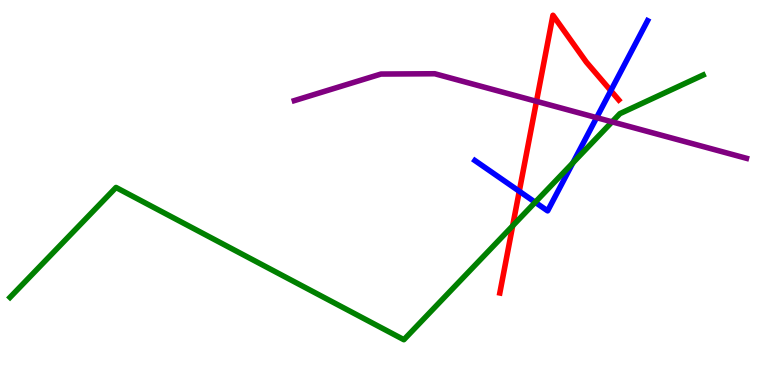[{'lines': ['blue', 'red'], 'intersections': [{'x': 6.7, 'y': 5.03}, {'x': 7.88, 'y': 7.65}]}, {'lines': ['green', 'red'], 'intersections': [{'x': 6.62, 'y': 4.13}]}, {'lines': ['purple', 'red'], 'intersections': [{'x': 6.92, 'y': 7.37}]}, {'lines': ['blue', 'green'], 'intersections': [{'x': 6.91, 'y': 4.75}, {'x': 7.39, 'y': 5.77}]}, {'lines': ['blue', 'purple'], 'intersections': [{'x': 7.7, 'y': 6.94}]}, {'lines': ['green', 'purple'], 'intersections': [{'x': 7.9, 'y': 6.84}]}]